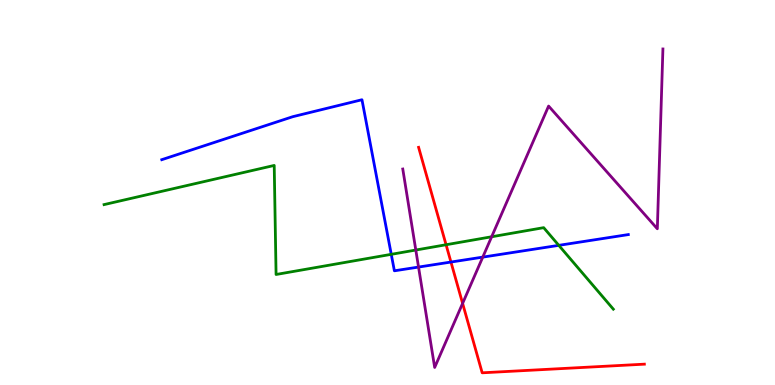[{'lines': ['blue', 'red'], 'intersections': [{'x': 5.82, 'y': 3.19}]}, {'lines': ['green', 'red'], 'intersections': [{'x': 5.76, 'y': 3.64}]}, {'lines': ['purple', 'red'], 'intersections': [{'x': 5.97, 'y': 2.12}]}, {'lines': ['blue', 'green'], 'intersections': [{'x': 5.05, 'y': 3.39}, {'x': 7.21, 'y': 3.63}]}, {'lines': ['blue', 'purple'], 'intersections': [{'x': 5.4, 'y': 3.06}, {'x': 6.23, 'y': 3.32}]}, {'lines': ['green', 'purple'], 'intersections': [{'x': 5.37, 'y': 3.51}, {'x': 6.34, 'y': 3.85}]}]